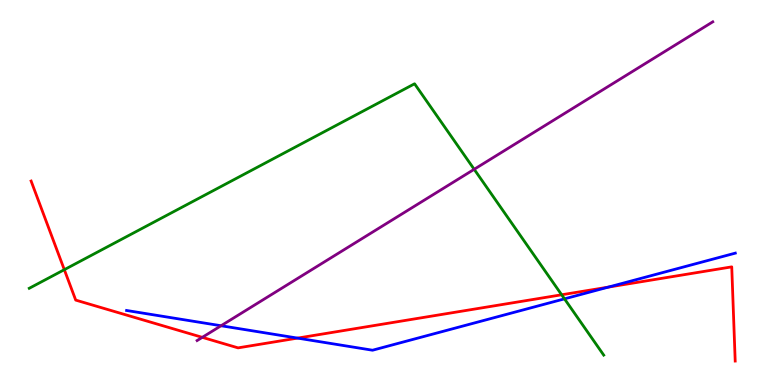[{'lines': ['blue', 'red'], 'intersections': [{'x': 3.84, 'y': 1.22}, {'x': 7.85, 'y': 2.54}]}, {'lines': ['green', 'red'], 'intersections': [{'x': 0.83, 'y': 3.0}, {'x': 7.25, 'y': 2.34}]}, {'lines': ['purple', 'red'], 'intersections': [{'x': 2.61, 'y': 1.24}]}, {'lines': ['blue', 'green'], 'intersections': [{'x': 7.28, 'y': 2.24}]}, {'lines': ['blue', 'purple'], 'intersections': [{'x': 2.85, 'y': 1.54}]}, {'lines': ['green', 'purple'], 'intersections': [{'x': 6.12, 'y': 5.6}]}]